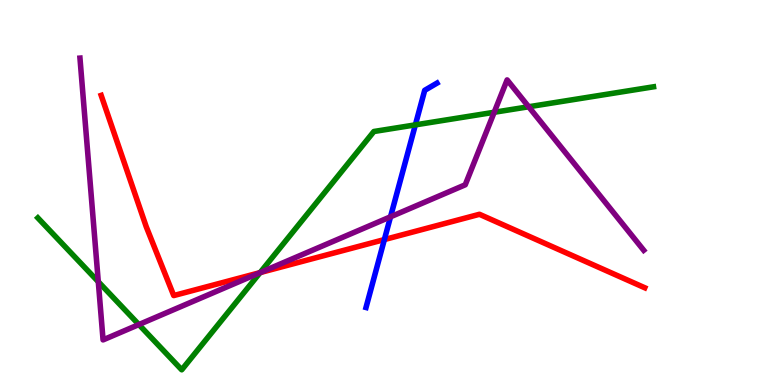[{'lines': ['blue', 'red'], 'intersections': [{'x': 4.96, 'y': 3.78}]}, {'lines': ['green', 'red'], 'intersections': [{'x': 3.36, 'y': 2.92}]}, {'lines': ['purple', 'red'], 'intersections': [{'x': 3.36, 'y': 2.92}]}, {'lines': ['blue', 'green'], 'intersections': [{'x': 5.36, 'y': 6.76}]}, {'lines': ['blue', 'purple'], 'intersections': [{'x': 5.04, 'y': 4.37}]}, {'lines': ['green', 'purple'], 'intersections': [{'x': 1.27, 'y': 2.68}, {'x': 1.79, 'y': 1.57}, {'x': 3.36, 'y': 2.92}, {'x': 6.38, 'y': 7.08}, {'x': 6.82, 'y': 7.23}]}]